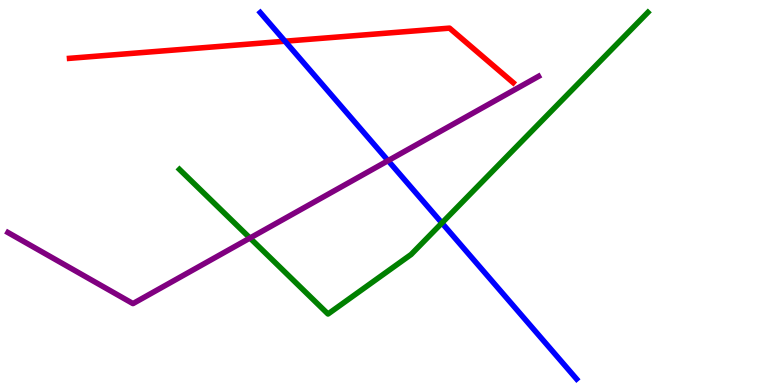[{'lines': ['blue', 'red'], 'intersections': [{'x': 3.68, 'y': 8.93}]}, {'lines': ['green', 'red'], 'intersections': []}, {'lines': ['purple', 'red'], 'intersections': []}, {'lines': ['blue', 'green'], 'intersections': [{'x': 5.7, 'y': 4.21}]}, {'lines': ['blue', 'purple'], 'intersections': [{'x': 5.01, 'y': 5.83}]}, {'lines': ['green', 'purple'], 'intersections': [{'x': 3.23, 'y': 3.82}]}]